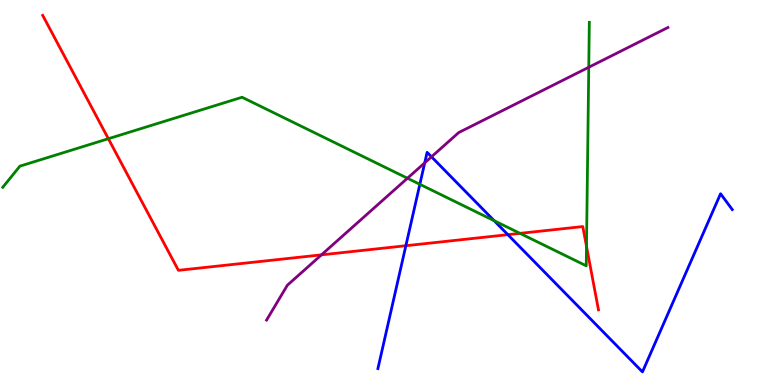[{'lines': ['blue', 'red'], 'intersections': [{'x': 5.24, 'y': 3.62}, {'x': 6.55, 'y': 3.9}]}, {'lines': ['green', 'red'], 'intersections': [{'x': 1.4, 'y': 6.4}, {'x': 6.71, 'y': 3.94}, {'x': 7.57, 'y': 3.6}]}, {'lines': ['purple', 'red'], 'intersections': [{'x': 4.15, 'y': 3.38}]}, {'lines': ['blue', 'green'], 'intersections': [{'x': 5.42, 'y': 5.21}, {'x': 6.38, 'y': 4.27}]}, {'lines': ['blue', 'purple'], 'intersections': [{'x': 5.48, 'y': 5.77}, {'x': 5.57, 'y': 5.93}]}, {'lines': ['green', 'purple'], 'intersections': [{'x': 5.26, 'y': 5.37}, {'x': 7.6, 'y': 8.25}]}]